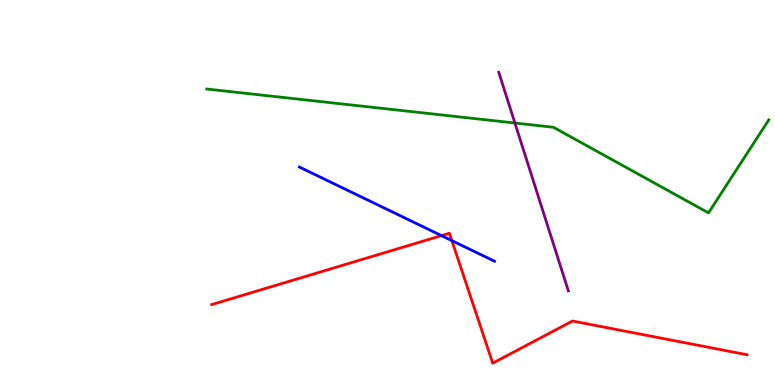[{'lines': ['blue', 'red'], 'intersections': [{'x': 5.7, 'y': 3.88}, {'x': 5.83, 'y': 3.75}]}, {'lines': ['green', 'red'], 'intersections': []}, {'lines': ['purple', 'red'], 'intersections': []}, {'lines': ['blue', 'green'], 'intersections': []}, {'lines': ['blue', 'purple'], 'intersections': []}, {'lines': ['green', 'purple'], 'intersections': [{'x': 6.64, 'y': 6.8}]}]